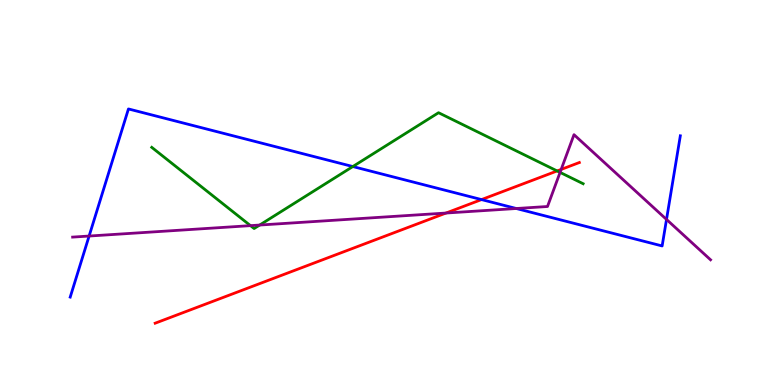[{'lines': ['blue', 'red'], 'intersections': [{'x': 6.21, 'y': 4.82}]}, {'lines': ['green', 'red'], 'intersections': [{'x': 7.19, 'y': 5.56}]}, {'lines': ['purple', 'red'], 'intersections': [{'x': 5.75, 'y': 4.47}, {'x': 7.24, 'y': 5.6}]}, {'lines': ['blue', 'green'], 'intersections': [{'x': 4.55, 'y': 5.67}]}, {'lines': ['blue', 'purple'], 'intersections': [{'x': 1.15, 'y': 3.87}, {'x': 6.66, 'y': 4.58}, {'x': 8.6, 'y': 4.3}]}, {'lines': ['green', 'purple'], 'intersections': [{'x': 3.23, 'y': 4.14}, {'x': 3.35, 'y': 4.15}, {'x': 7.23, 'y': 5.52}]}]